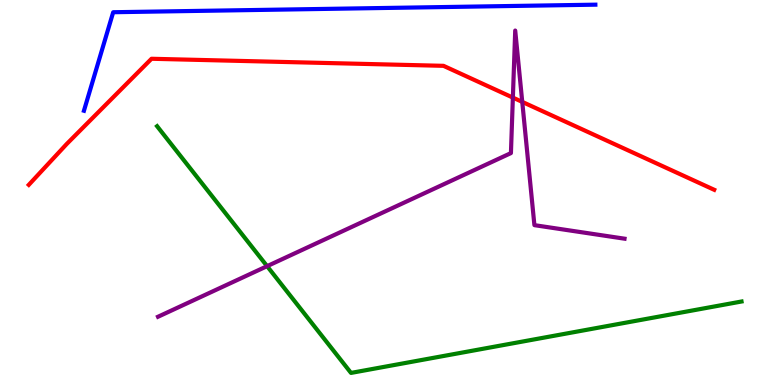[{'lines': ['blue', 'red'], 'intersections': []}, {'lines': ['green', 'red'], 'intersections': []}, {'lines': ['purple', 'red'], 'intersections': [{'x': 6.62, 'y': 7.47}, {'x': 6.74, 'y': 7.35}]}, {'lines': ['blue', 'green'], 'intersections': []}, {'lines': ['blue', 'purple'], 'intersections': []}, {'lines': ['green', 'purple'], 'intersections': [{'x': 3.45, 'y': 3.09}]}]